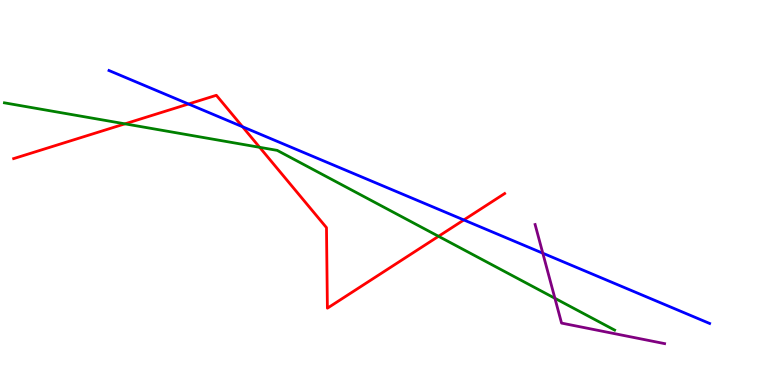[{'lines': ['blue', 'red'], 'intersections': [{'x': 2.43, 'y': 7.3}, {'x': 3.13, 'y': 6.71}, {'x': 5.98, 'y': 4.29}]}, {'lines': ['green', 'red'], 'intersections': [{'x': 1.61, 'y': 6.78}, {'x': 3.35, 'y': 6.17}, {'x': 5.66, 'y': 3.86}]}, {'lines': ['purple', 'red'], 'intersections': []}, {'lines': ['blue', 'green'], 'intersections': []}, {'lines': ['blue', 'purple'], 'intersections': [{'x': 7.0, 'y': 3.42}]}, {'lines': ['green', 'purple'], 'intersections': [{'x': 7.16, 'y': 2.25}]}]